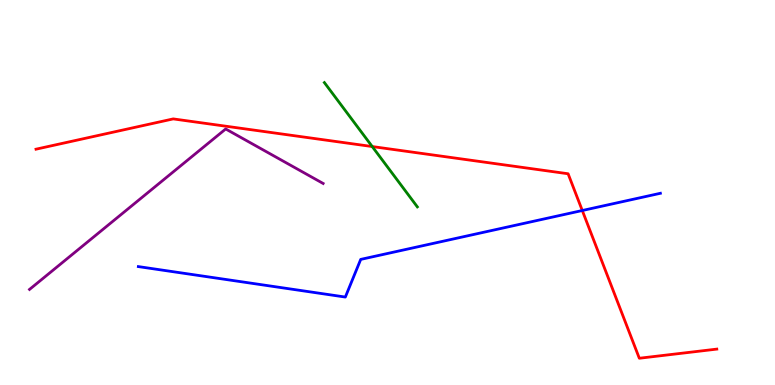[{'lines': ['blue', 'red'], 'intersections': [{'x': 7.51, 'y': 4.53}]}, {'lines': ['green', 'red'], 'intersections': [{'x': 4.8, 'y': 6.19}]}, {'lines': ['purple', 'red'], 'intersections': []}, {'lines': ['blue', 'green'], 'intersections': []}, {'lines': ['blue', 'purple'], 'intersections': []}, {'lines': ['green', 'purple'], 'intersections': []}]